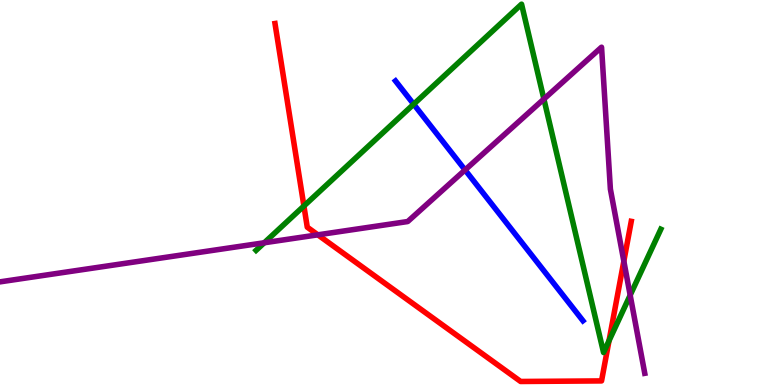[{'lines': ['blue', 'red'], 'intersections': []}, {'lines': ['green', 'red'], 'intersections': [{'x': 3.92, 'y': 4.65}, {'x': 7.86, 'y': 1.15}]}, {'lines': ['purple', 'red'], 'intersections': [{'x': 4.1, 'y': 3.9}, {'x': 8.05, 'y': 3.22}]}, {'lines': ['blue', 'green'], 'intersections': [{'x': 5.34, 'y': 7.29}]}, {'lines': ['blue', 'purple'], 'intersections': [{'x': 6.0, 'y': 5.59}]}, {'lines': ['green', 'purple'], 'intersections': [{'x': 3.41, 'y': 3.69}, {'x': 7.02, 'y': 7.43}, {'x': 8.13, 'y': 2.33}]}]